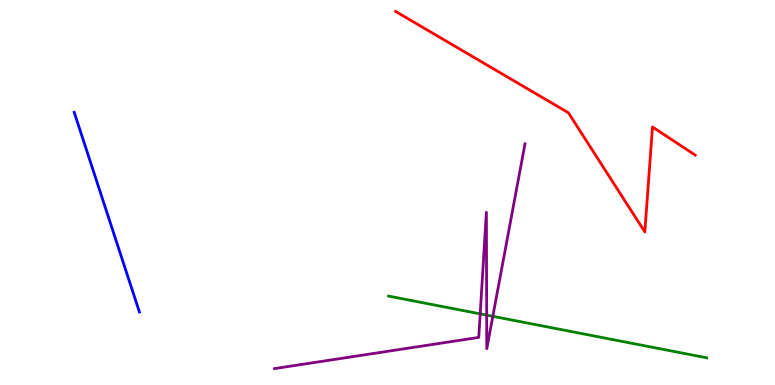[{'lines': ['blue', 'red'], 'intersections': []}, {'lines': ['green', 'red'], 'intersections': []}, {'lines': ['purple', 'red'], 'intersections': []}, {'lines': ['blue', 'green'], 'intersections': []}, {'lines': ['blue', 'purple'], 'intersections': []}, {'lines': ['green', 'purple'], 'intersections': [{'x': 6.2, 'y': 1.85}, {'x': 6.28, 'y': 1.81}, {'x': 6.36, 'y': 1.78}]}]